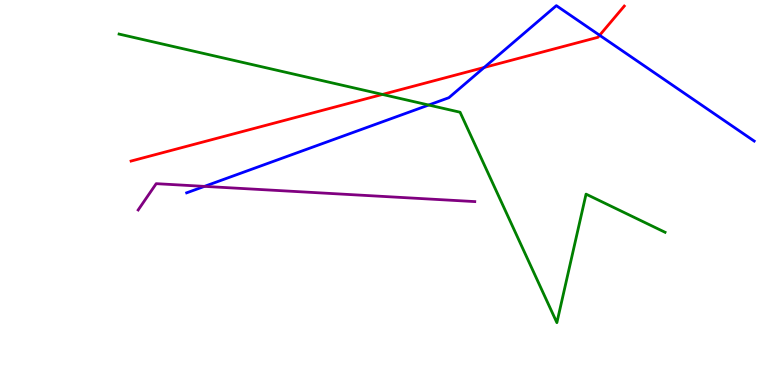[{'lines': ['blue', 'red'], 'intersections': [{'x': 6.25, 'y': 8.25}, {'x': 7.74, 'y': 9.08}]}, {'lines': ['green', 'red'], 'intersections': [{'x': 4.93, 'y': 7.55}]}, {'lines': ['purple', 'red'], 'intersections': []}, {'lines': ['blue', 'green'], 'intersections': [{'x': 5.53, 'y': 7.27}]}, {'lines': ['blue', 'purple'], 'intersections': [{'x': 2.64, 'y': 5.16}]}, {'lines': ['green', 'purple'], 'intersections': []}]